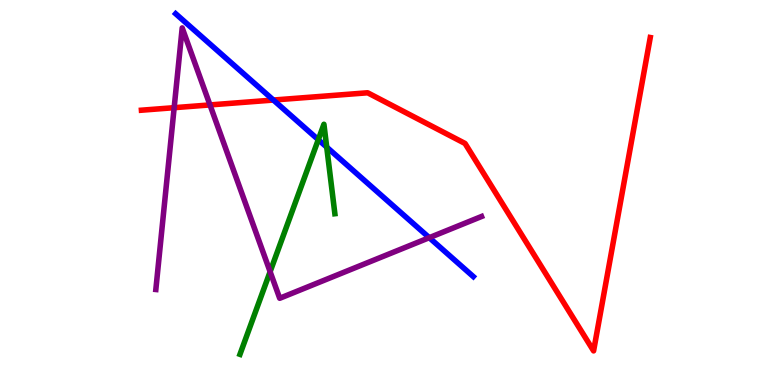[{'lines': ['blue', 'red'], 'intersections': [{'x': 3.53, 'y': 7.4}]}, {'lines': ['green', 'red'], 'intersections': []}, {'lines': ['purple', 'red'], 'intersections': [{'x': 2.25, 'y': 7.2}, {'x': 2.71, 'y': 7.27}]}, {'lines': ['blue', 'green'], 'intersections': [{'x': 4.11, 'y': 6.37}, {'x': 4.22, 'y': 6.18}]}, {'lines': ['blue', 'purple'], 'intersections': [{'x': 5.54, 'y': 3.83}]}, {'lines': ['green', 'purple'], 'intersections': [{'x': 3.49, 'y': 2.94}]}]